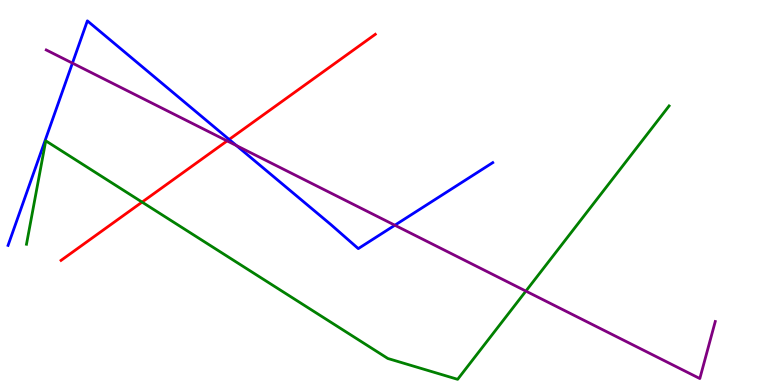[{'lines': ['blue', 'red'], 'intersections': [{'x': 2.96, 'y': 6.38}]}, {'lines': ['green', 'red'], 'intersections': [{'x': 1.83, 'y': 4.75}]}, {'lines': ['purple', 'red'], 'intersections': [{'x': 2.93, 'y': 6.34}]}, {'lines': ['blue', 'green'], 'intersections': []}, {'lines': ['blue', 'purple'], 'intersections': [{'x': 0.935, 'y': 8.36}, {'x': 3.05, 'y': 6.22}, {'x': 5.09, 'y': 4.15}]}, {'lines': ['green', 'purple'], 'intersections': [{'x': 6.79, 'y': 2.44}]}]